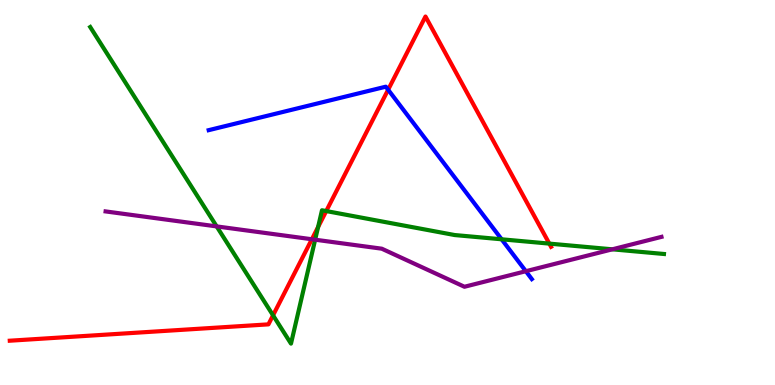[{'lines': ['blue', 'red'], 'intersections': [{'x': 5.01, 'y': 7.67}]}, {'lines': ['green', 'red'], 'intersections': [{'x': 3.52, 'y': 1.81}, {'x': 4.1, 'y': 4.1}, {'x': 4.21, 'y': 4.52}, {'x': 7.09, 'y': 3.67}]}, {'lines': ['purple', 'red'], 'intersections': [{'x': 4.02, 'y': 3.79}]}, {'lines': ['blue', 'green'], 'intersections': [{'x': 6.47, 'y': 3.78}]}, {'lines': ['blue', 'purple'], 'intersections': [{'x': 6.79, 'y': 2.96}]}, {'lines': ['green', 'purple'], 'intersections': [{'x': 2.8, 'y': 4.12}, {'x': 4.07, 'y': 3.77}, {'x': 7.9, 'y': 3.52}]}]